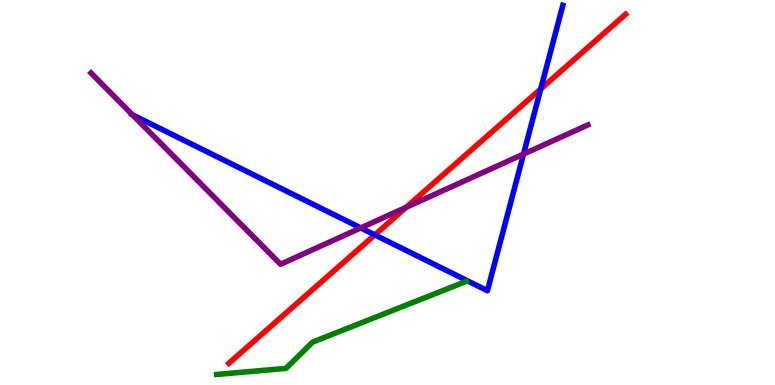[{'lines': ['blue', 'red'], 'intersections': [{'x': 4.84, 'y': 3.9}, {'x': 6.98, 'y': 7.69}]}, {'lines': ['green', 'red'], 'intersections': []}, {'lines': ['purple', 'red'], 'intersections': [{'x': 5.24, 'y': 4.62}]}, {'lines': ['blue', 'green'], 'intersections': []}, {'lines': ['blue', 'purple'], 'intersections': [{'x': 1.71, 'y': 7.02}, {'x': 4.65, 'y': 4.08}, {'x': 6.76, 'y': 6.0}]}, {'lines': ['green', 'purple'], 'intersections': []}]